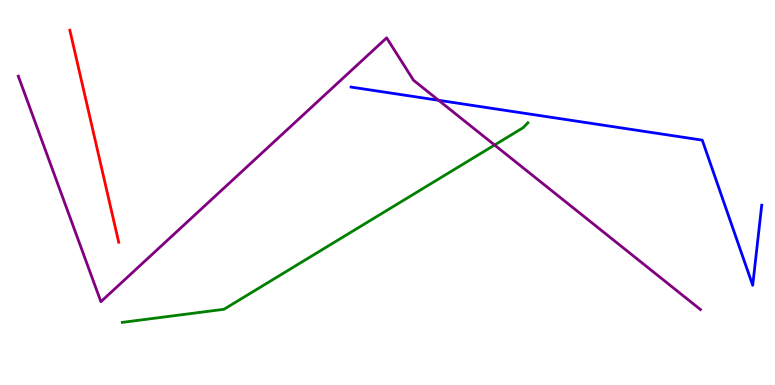[{'lines': ['blue', 'red'], 'intersections': []}, {'lines': ['green', 'red'], 'intersections': []}, {'lines': ['purple', 'red'], 'intersections': []}, {'lines': ['blue', 'green'], 'intersections': []}, {'lines': ['blue', 'purple'], 'intersections': [{'x': 5.66, 'y': 7.39}]}, {'lines': ['green', 'purple'], 'intersections': [{'x': 6.38, 'y': 6.23}]}]